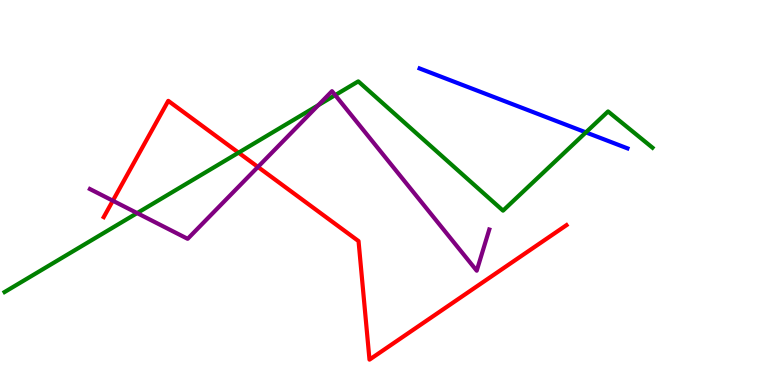[{'lines': ['blue', 'red'], 'intersections': []}, {'lines': ['green', 'red'], 'intersections': [{'x': 3.08, 'y': 6.03}]}, {'lines': ['purple', 'red'], 'intersections': [{'x': 1.46, 'y': 4.79}, {'x': 3.33, 'y': 5.66}]}, {'lines': ['blue', 'green'], 'intersections': [{'x': 7.56, 'y': 6.56}]}, {'lines': ['blue', 'purple'], 'intersections': []}, {'lines': ['green', 'purple'], 'intersections': [{'x': 1.77, 'y': 4.47}, {'x': 4.11, 'y': 7.27}, {'x': 4.32, 'y': 7.53}]}]